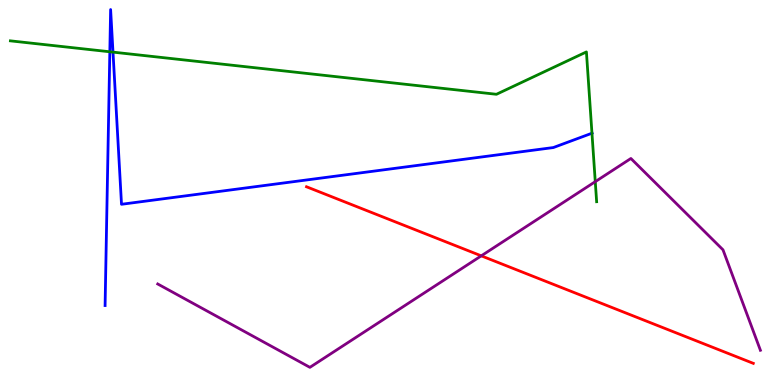[{'lines': ['blue', 'red'], 'intersections': []}, {'lines': ['green', 'red'], 'intersections': []}, {'lines': ['purple', 'red'], 'intersections': [{'x': 6.21, 'y': 3.35}]}, {'lines': ['blue', 'green'], 'intersections': [{'x': 1.42, 'y': 8.66}, {'x': 1.46, 'y': 8.65}, {'x': 7.64, 'y': 6.54}]}, {'lines': ['blue', 'purple'], 'intersections': []}, {'lines': ['green', 'purple'], 'intersections': [{'x': 7.68, 'y': 5.28}]}]